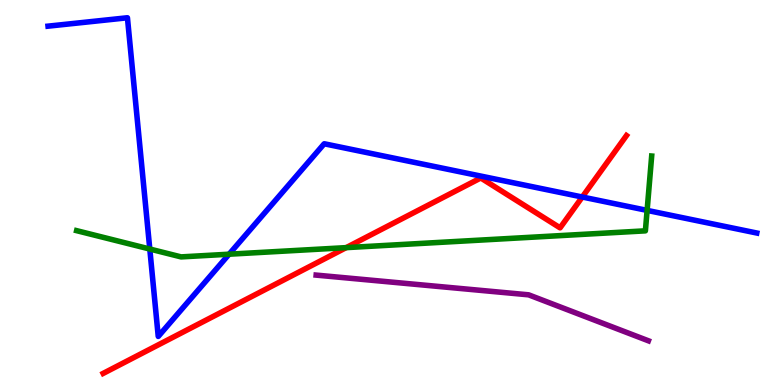[{'lines': ['blue', 'red'], 'intersections': [{'x': 7.51, 'y': 4.88}]}, {'lines': ['green', 'red'], 'intersections': [{'x': 4.47, 'y': 3.57}]}, {'lines': ['purple', 'red'], 'intersections': []}, {'lines': ['blue', 'green'], 'intersections': [{'x': 1.93, 'y': 3.53}, {'x': 2.96, 'y': 3.4}, {'x': 8.35, 'y': 4.54}]}, {'lines': ['blue', 'purple'], 'intersections': []}, {'lines': ['green', 'purple'], 'intersections': []}]